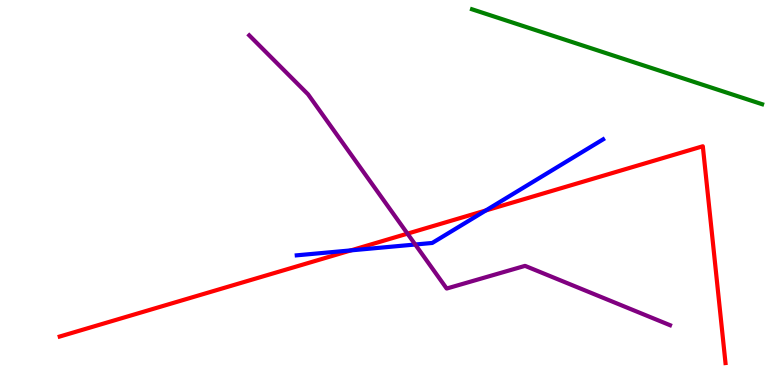[{'lines': ['blue', 'red'], 'intersections': [{'x': 4.53, 'y': 3.5}, {'x': 6.27, 'y': 4.53}]}, {'lines': ['green', 'red'], 'intersections': []}, {'lines': ['purple', 'red'], 'intersections': [{'x': 5.26, 'y': 3.93}]}, {'lines': ['blue', 'green'], 'intersections': []}, {'lines': ['blue', 'purple'], 'intersections': [{'x': 5.36, 'y': 3.65}]}, {'lines': ['green', 'purple'], 'intersections': []}]